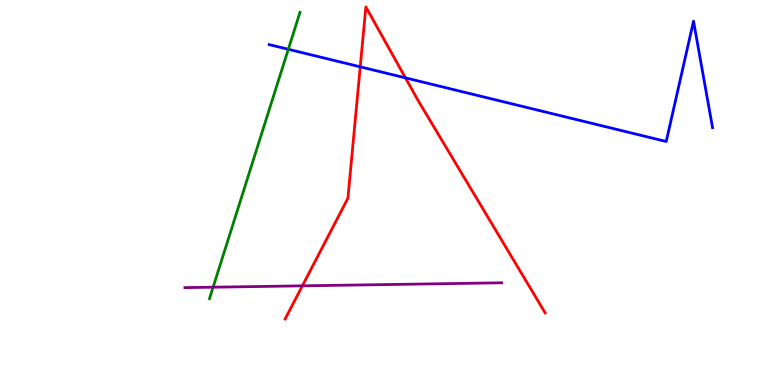[{'lines': ['blue', 'red'], 'intersections': [{'x': 4.65, 'y': 8.26}, {'x': 5.23, 'y': 7.98}]}, {'lines': ['green', 'red'], 'intersections': []}, {'lines': ['purple', 'red'], 'intersections': [{'x': 3.9, 'y': 2.58}]}, {'lines': ['blue', 'green'], 'intersections': [{'x': 3.72, 'y': 8.72}]}, {'lines': ['blue', 'purple'], 'intersections': []}, {'lines': ['green', 'purple'], 'intersections': [{'x': 2.75, 'y': 2.54}]}]